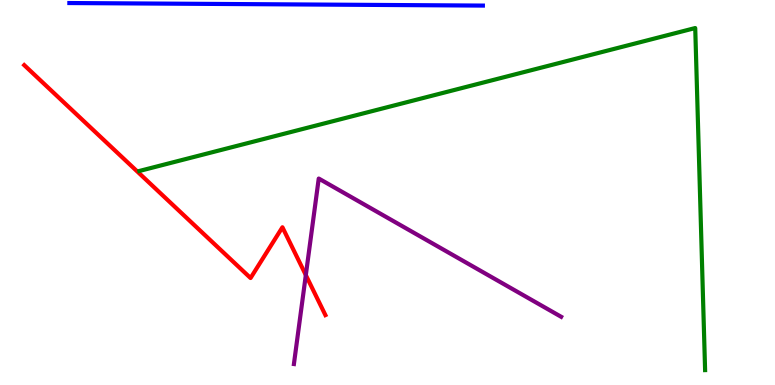[{'lines': ['blue', 'red'], 'intersections': []}, {'lines': ['green', 'red'], 'intersections': []}, {'lines': ['purple', 'red'], 'intersections': [{'x': 3.95, 'y': 2.86}]}, {'lines': ['blue', 'green'], 'intersections': []}, {'lines': ['blue', 'purple'], 'intersections': []}, {'lines': ['green', 'purple'], 'intersections': []}]